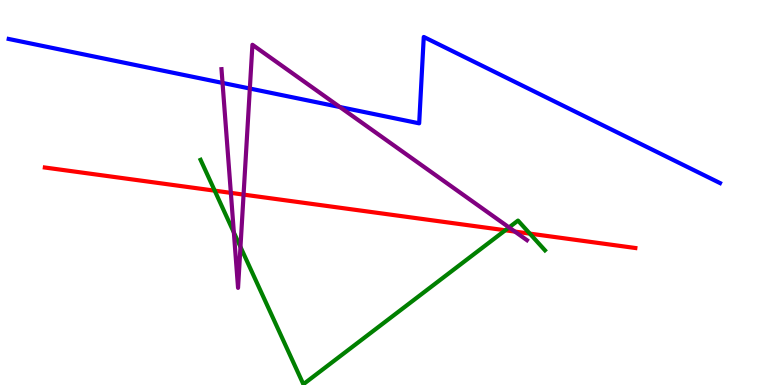[{'lines': ['blue', 'red'], 'intersections': []}, {'lines': ['green', 'red'], 'intersections': [{'x': 2.77, 'y': 5.05}, {'x': 6.52, 'y': 4.02}, {'x': 6.84, 'y': 3.93}]}, {'lines': ['purple', 'red'], 'intersections': [{'x': 2.98, 'y': 4.99}, {'x': 3.14, 'y': 4.95}, {'x': 6.64, 'y': 3.98}]}, {'lines': ['blue', 'green'], 'intersections': []}, {'lines': ['blue', 'purple'], 'intersections': [{'x': 2.87, 'y': 7.85}, {'x': 3.22, 'y': 7.7}, {'x': 4.39, 'y': 7.22}]}, {'lines': ['green', 'purple'], 'intersections': [{'x': 3.02, 'y': 3.96}, {'x': 3.1, 'y': 3.59}, {'x': 6.57, 'y': 4.09}]}]